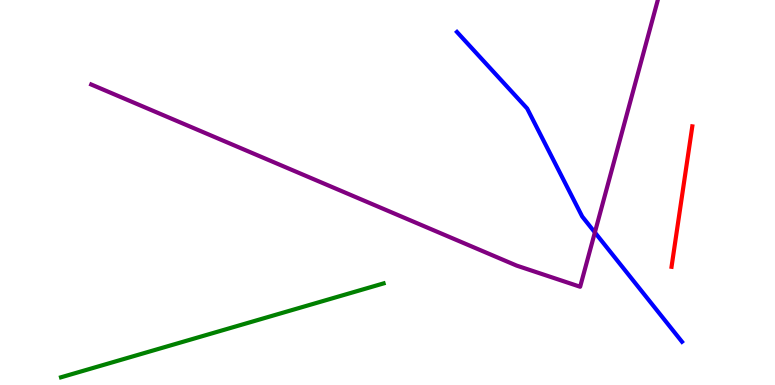[{'lines': ['blue', 'red'], 'intersections': []}, {'lines': ['green', 'red'], 'intersections': []}, {'lines': ['purple', 'red'], 'intersections': []}, {'lines': ['blue', 'green'], 'intersections': []}, {'lines': ['blue', 'purple'], 'intersections': [{'x': 7.68, 'y': 3.96}]}, {'lines': ['green', 'purple'], 'intersections': []}]